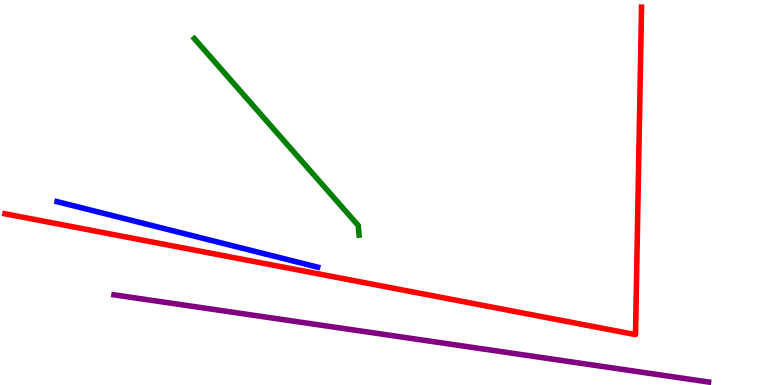[{'lines': ['blue', 'red'], 'intersections': []}, {'lines': ['green', 'red'], 'intersections': []}, {'lines': ['purple', 'red'], 'intersections': []}, {'lines': ['blue', 'green'], 'intersections': []}, {'lines': ['blue', 'purple'], 'intersections': []}, {'lines': ['green', 'purple'], 'intersections': []}]